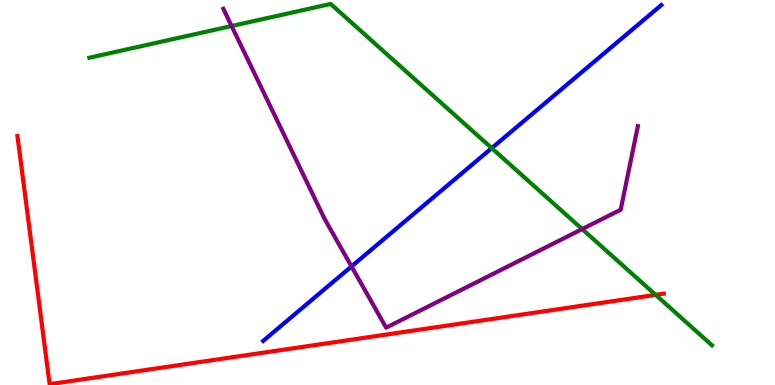[{'lines': ['blue', 'red'], 'intersections': []}, {'lines': ['green', 'red'], 'intersections': [{'x': 8.46, 'y': 2.34}]}, {'lines': ['purple', 'red'], 'intersections': []}, {'lines': ['blue', 'green'], 'intersections': [{'x': 6.34, 'y': 6.15}]}, {'lines': ['blue', 'purple'], 'intersections': [{'x': 4.54, 'y': 3.08}]}, {'lines': ['green', 'purple'], 'intersections': [{'x': 2.99, 'y': 9.32}, {'x': 7.51, 'y': 4.05}]}]